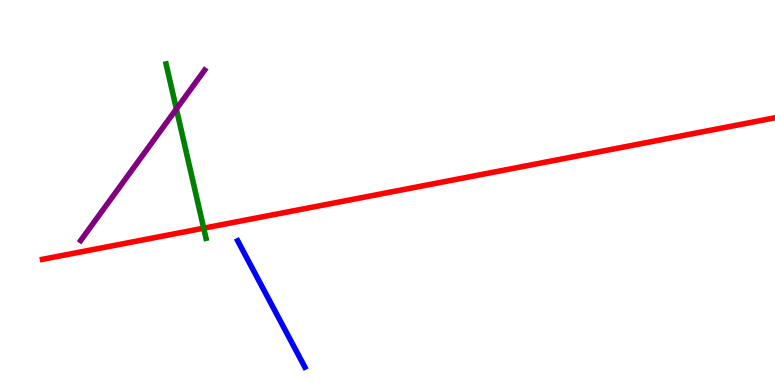[{'lines': ['blue', 'red'], 'intersections': []}, {'lines': ['green', 'red'], 'intersections': [{'x': 2.63, 'y': 4.07}]}, {'lines': ['purple', 'red'], 'intersections': []}, {'lines': ['blue', 'green'], 'intersections': []}, {'lines': ['blue', 'purple'], 'intersections': []}, {'lines': ['green', 'purple'], 'intersections': [{'x': 2.28, 'y': 7.17}]}]